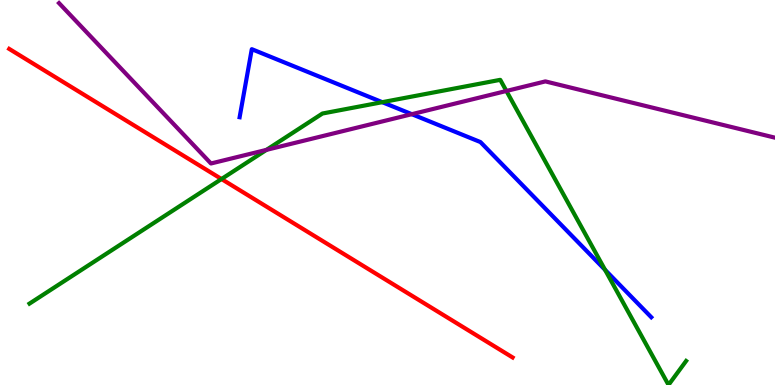[{'lines': ['blue', 'red'], 'intersections': []}, {'lines': ['green', 'red'], 'intersections': [{'x': 2.86, 'y': 5.35}]}, {'lines': ['purple', 'red'], 'intersections': []}, {'lines': ['blue', 'green'], 'intersections': [{'x': 4.93, 'y': 7.35}, {'x': 7.81, 'y': 2.99}]}, {'lines': ['blue', 'purple'], 'intersections': [{'x': 5.31, 'y': 7.03}]}, {'lines': ['green', 'purple'], 'intersections': [{'x': 3.44, 'y': 6.11}, {'x': 6.53, 'y': 7.64}]}]